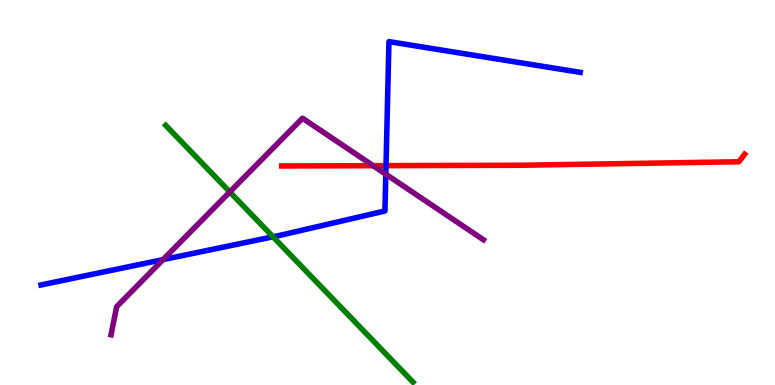[{'lines': ['blue', 'red'], 'intersections': [{'x': 4.98, 'y': 5.7}]}, {'lines': ['green', 'red'], 'intersections': []}, {'lines': ['purple', 'red'], 'intersections': [{'x': 4.82, 'y': 5.7}]}, {'lines': ['blue', 'green'], 'intersections': [{'x': 3.52, 'y': 3.85}]}, {'lines': ['blue', 'purple'], 'intersections': [{'x': 2.1, 'y': 3.26}, {'x': 4.98, 'y': 5.48}]}, {'lines': ['green', 'purple'], 'intersections': [{'x': 2.97, 'y': 5.01}]}]